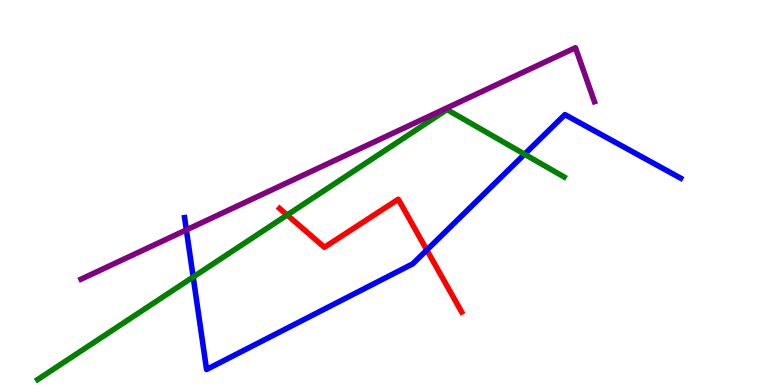[{'lines': ['blue', 'red'], 'intersections': [{'x': 5.51, 'y': 3.51}]}, {'lines': ['green', 'red'], 'intersections': [{'x': 3.71, 'y': 4.42}]}, {'lines': ['purple', 'red'], 'intersections': []}, {'lines': ['blue', 'green'], 'intersections': [{'x': 2.49, 'y': 2.81}, {'x': 6.77, 'y': 5.99}]}, {'lines': ['blue', 'purple'], 'intersections': [{'x': 2.4, 'y': 4.03}]}, {'lines': ['green', 'purple'], 'intersections': []}]